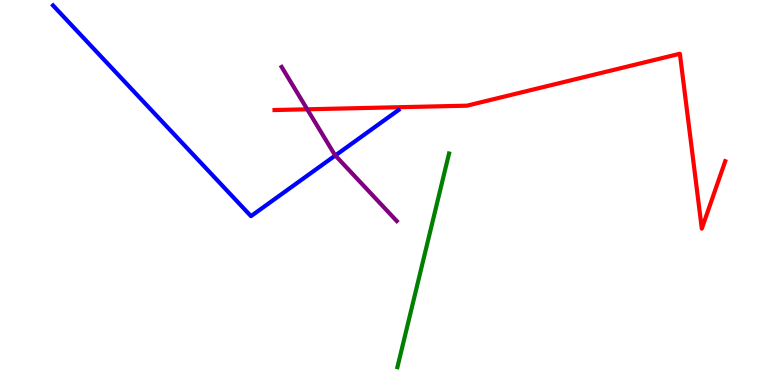[{'lines': ['blue', 'red'], 'intersections': []}, {'lines': ['green', 'red'], 'intersections': []}, {'lines': ['purple', 'red'], 'intersections': [{'x': 3.96, 'y': 7.16}]}, {'lines': ['blue', 'green'], 'intersections': []}, {'lines': ['blue', 'purple'], 'intersections': [{'x': 4.33, 'y': 5.96}]}, {'lines': ['green', 'purple'], 'intersections': []}]